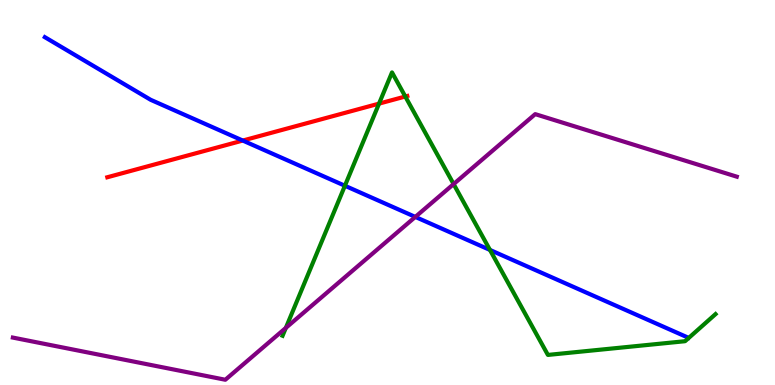[{'lines': ['blue', 'red'], 'intersections': [{'x': 3.13, 'y': 6.35}]}, {'lines': ['green', 'red'], 'intersections': [{'x': 4.89, 'y': 7.31}, {'x': 5.23, 'y': 7.49}]}, {'lines': ['purple', 'red'], 'intersections': []}, {'lines': ['blue', 'green'], 'intersections': [{'x': 4.45, 'y': 5.18}, {'x': 6.32, 'y': 3.51}]}, {'lines': ['blue', 'purple'], 'intersections': [{'x': 5.36, 'y': 4.37}]}, {'lines': ['green', 'purple'], 'intersections': [{'x': 3.69, 'y': 1.48}, {'x': 5.85, 'y': 5.22}]}]